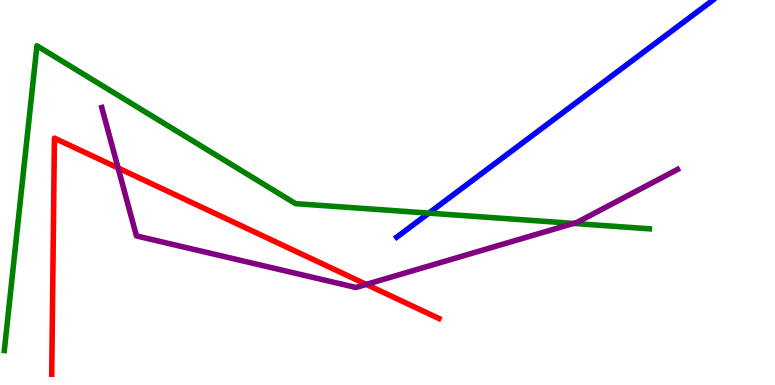[{'lines': ['blue', 'red'], 'intersections': []}, {'lines': ['green', 'red'], 'intersections': []}, {'lines': ['purple', 'red'], 'intersections': [{'x': 1.52, 'y': 5.64}, {'x': 4.73, 'y': 2.61}]}, {'lines': ['blue', 'green'], 'intersections': [{'x': 5.53, 'y': 4.46}]}, {'lines': ['blue', 'purple'], 'intersections': []}, {'lines': ['green', 'purple'], 'intersections': [{'x': 7.4, 'y': 4.2}]}]